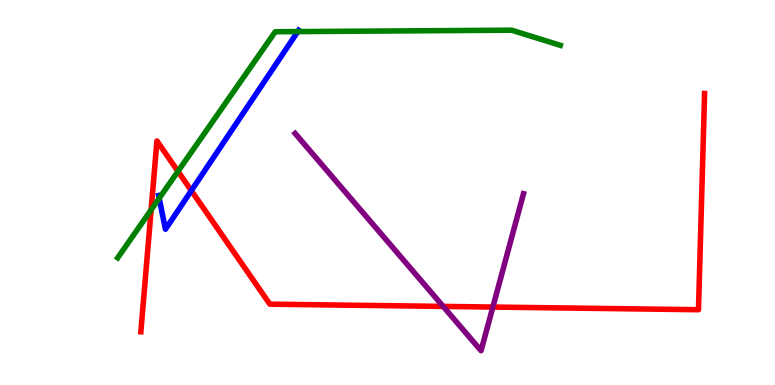[{'lines': ['blue', 'red'], 'intersections': [{'x': 2.47, 'y': 5.05}]}, {'lines': ['green', 'red'], 'intersections': [{'x': 1.95, 'y': 4.55}, {'x': 2.3, 'y': 5.55}]}, {'lines': ['purple', 'red'], 'intersections': [{'x': 5.72, 'y': 2.04}, {'x': 6.36, 'y': 2.02}]}, {'lines': ['blue', 'green'], 'intersections': [{'x': 2.05, 'y': 4.85}, {'x': 3.84, 'y': 9.18}]}, {'lines': ['blue', 'purple'], 'intersections': []}, {'lines': ['green', 'purple'], 'intersections': []}]